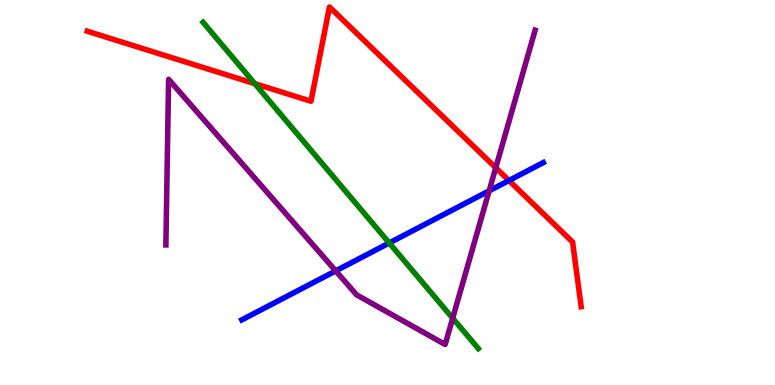[{'lines': ['blue', 'red'], 'intersections': [{'x': 6.57, 'y': 5.31}]}, {'lines': ['green', 'red'], 'intersections': [{'x': 3.29, 'y': 7.83}]}, {'lines': ['purple', 'red'], 'intersections': [{'x': 6.4, 'y': 5.64}]}, {'lines': ['blue', 'green'], 'intersections': [{'x': 5.02, 'y': 3.69}]}, {'lines': ['blue', 'purple'], 'intersections': [{'x': 4.33, 'y': 2.96}, {'x': 6.31, 'y': 5.04}]}, {'lines': ['green', 'purple'], 'intersections': [{'x': 5.84, 'y': 1.74}]}]